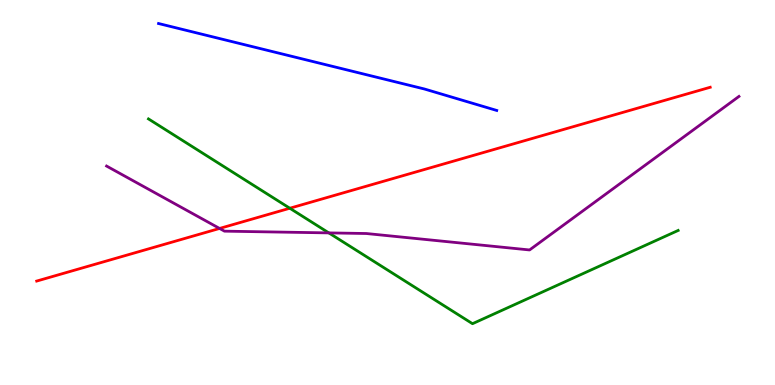[{'lines': ['blue', 'red'], 'intersections': []}, {'lines': ['green', 'red'], 'intersections': [{'x': 3.74, 'y': 4.59}]}, {'lines': ['purple', 'red'], 'intersections': [{'x': 2.83, 'y': 4.07}]}, {'lines': ['blue', 'green'], 'intersections': []}, {'lines': ['blue', 'purple'], 'intersections': []}, {'lines': ['green', 'purple'], 'intersections': [{'x': 4.24, 'y': 3.95}]}]